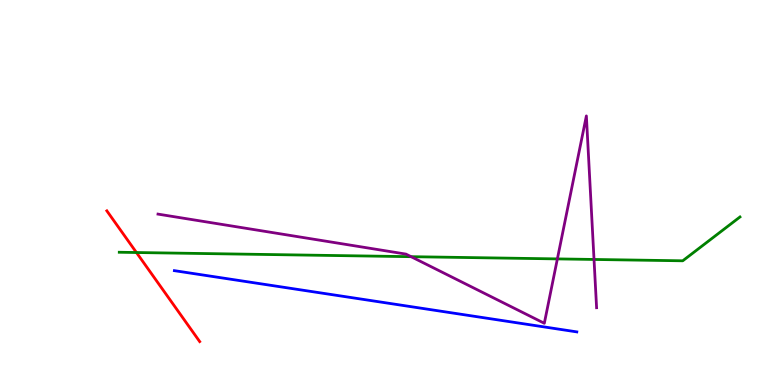[{'lines': ['blue', 'red'], 'intersections': []}, {'lines': ['green', 'red'], 'intersections': [{'x': 1.76, 'y': 3.44}]}, {'lines': ['purple', 'red'], 'intersections': []}, {'lines': ['blue', 'green'], 'intersections': []}, {'lines': ['blue', 'purple'], 'intersections': []}, {'lines': ['green', 'purple'], 'intersections': [{'x': 5.3, 'y': 3.33}, {'x': 7.19, 'y': 3.28}, {'x': 7.66, 'y': 3.26}]}]